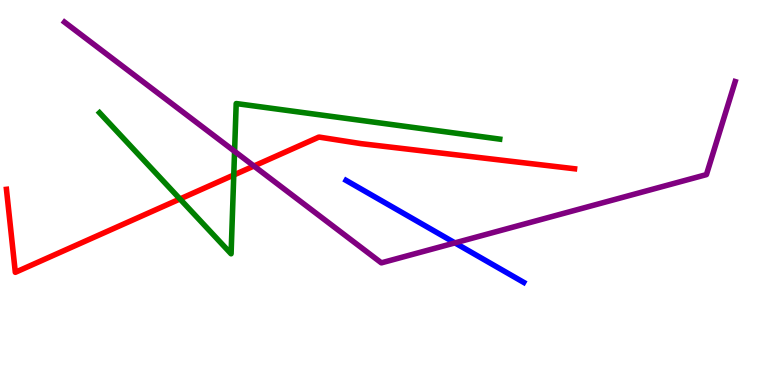[{'lines': ['blue', 'red'], 'intersections': []}, {'lines': ['green', 'red'], 'intersections': [{'x': 2.32, 'y': 4.83}, {'x': 3.02, 'y': 5.45}]}, {'lines': ['purple', 'red'], 'intersections': [{'x': 3.28, 'y': 5.69}]}, {'lines': ['blue', 'green'], 'intersections': []}, {'lines': ['blue', 'purple'], 'intersections': [{'x': 5.87, 'y': 3.69}]}, {'lines': ['green', 'purple'], 'intersections': [{'x': 3.03, 'y': 6.07}]}]